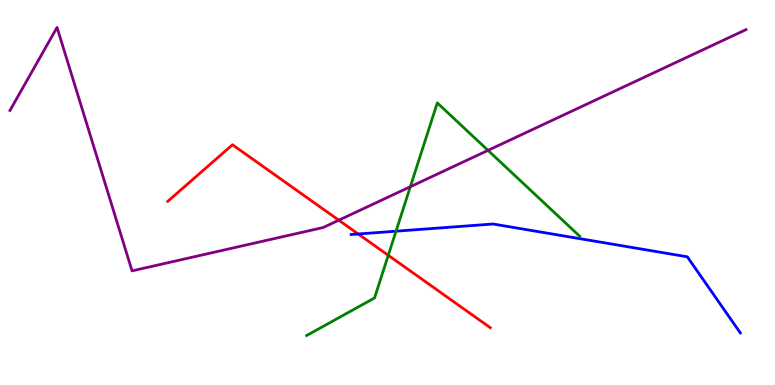[{'lines': ['blue', 'red'], 'intersections': [{'x': 4.62, 'y': 3.92}]}, {'lines': ['green', 'red'], 'intersections': [{'x': 5.01, 'y': 3.37}]}, {'lines': ['purple', 'red'], 'intersections': [{'x': 4.37, 'y': 4.28}]}, {'lines': ['blue', 'green'], 'intersections': [{'x': 5.11, 'y': 3.99}]}, {'lines': ['blue', 'purple'], 'intersections': []}, {'lines': ['green', 'purple'], 'intersections': [{'x': 5.29, 'y': 5.15}, {'x': 6.3, 'y': 6.09}]}]